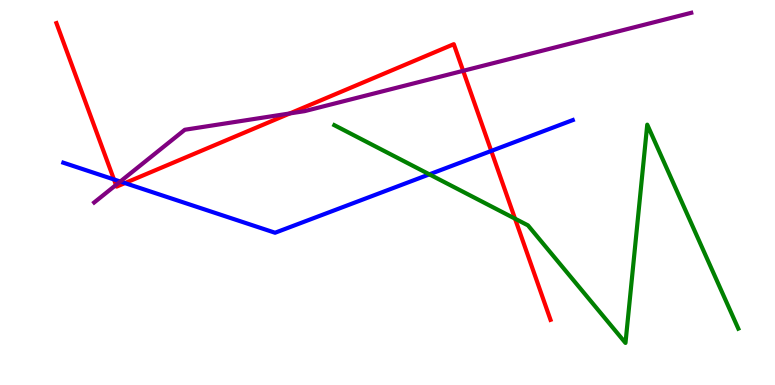[{'lines': ['blue', 'red'], 'intersections': [{'x': 1.47, 'y': 5.34}, {'x': 1.61, 'y': 5.24}, {'x': 6.34, 'y': 6.08}]}, {'lines': ['green', 'red'], 'intersections': [{'x': 6.65, 'y': 4.32}]}, {'lines': ['purple', 'red'], 'intersections': [{'x': 1.5, 'y': 5.2}, {'x': 3.74, 'y': 7.05}, {'x': 5.98, 'y': 8.16}]}, {'lines': ['blue', 'green'], 'intersections': [{'x': 5.54, 'y': 5.47}]}, {'lines': ['blue', 'purple'], 'intersections': [{'x': 1.55, 'y': 5.28}]}, {'lines': ['green', 'purple'], 'intersections': []}]